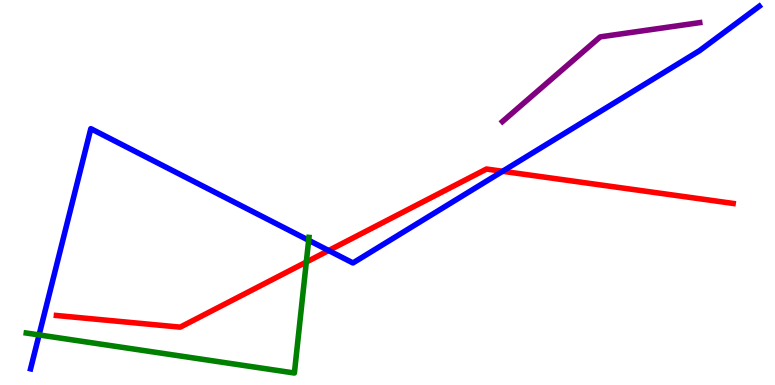[{'lines': ['blue', 'red'], 'intersections': [{'x': 4.24, 'y': 3.49}, {'x': 6.49, 'y': 5.55}]}, {'lines': ['green', 'red'], 'intersections': [{'x': 3.95, 'y': 3.19}]}, {'lines': ['purple', 'red'], 'intersections': []}, {'lines': ['blue', 'green'], 'intersections': [{'x': 0.504, 'y': 1.3}, {'x': 3.98, 'y': 3.76}]}, {'lines': ['blue', 'purple'], 'intersections': []}, {'lines': ['green', 'purple'], 'intersections': []}]